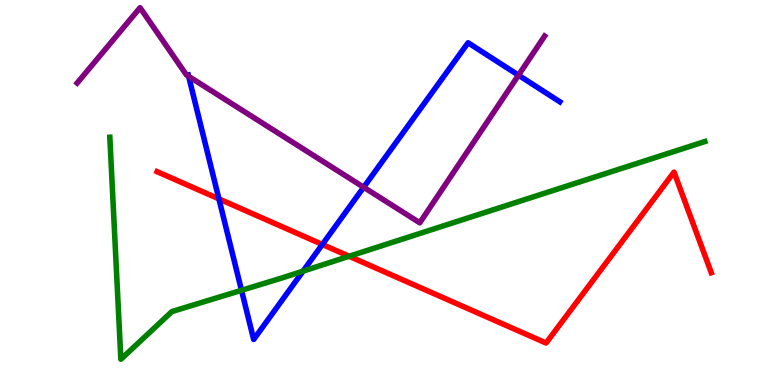[{'lines': ['blue', 'red'], 'intersections': [{'x': 2.82, 'y': 4.83}, {'x': 4.16, 'y': 3.65}]}, {'lines': ['green', 'red'], 'intersections': [{'x': 4.51, 'y': 3.34}]}, {'lines': ['purple', 'red'], 'intersections': []}, {'lines': ['blue', 'green'], 'intersections': [{'x': 3.12, 'y': 2.46}, {'x': 3.91, 'y': 2.96}]}, {'lines': ['blue', 'purple'], 'intersections': [{'x': 2.43, 'y': 8.02}, {'x': 4.69, 'y': 5.14}, {'x': 6.69, 'y': 8.05}]}, {'lines': ['green', 'purple'], 'intersections': []}]